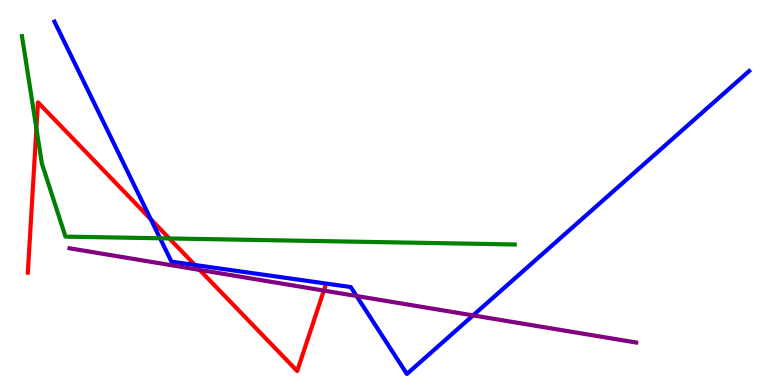[{'lines': ['blue', 'red'], 'intersections': [{'x': 1.95, 'y': 4.3}, {'x': 2.52, 'y': 3.12}]}, {'lines': ['green', 'red'], 'intersections': [{'x': 0.47, 'y': 6.66}, {'x': 2.18, 'y': 3.81}]}, {'lines': ['purple', 'red'], 'intersections': [{'x': 2.58, 'y': 2.99}, {'x': 4.18, 'y': 2.45}]}, {'lines': ['blue', 'green'], 'intersections': [{'x': 2.07, 'y': 3.81}]}, {'lines': ['blue', 'purple'], 'intersections': [{'x': 4.6, 'y': 2.31}, {'x': 6.1, 'y': 1.81}]}, {'lines': ['green', 'purple'], 'intersections': []}]